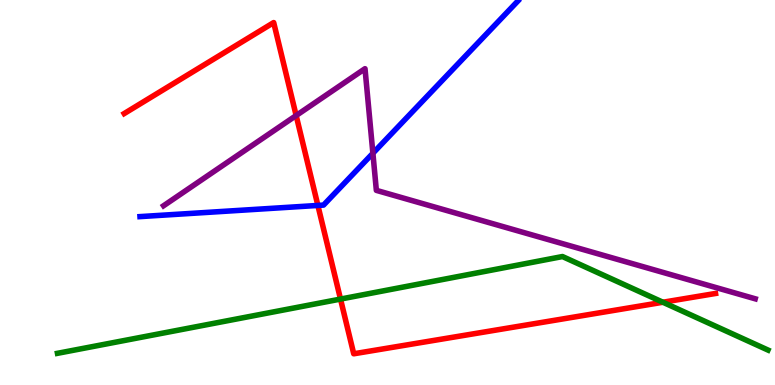[{'lines': ['blue', 'red'], 'intersections': [{'x': 4.1, 'y': 4.66}]}, {'lines': ['green', 'red'], 'intersections': [{'x': 4.39, 'y': 2.23}, {'x': 8.55, 'y': 2.15}]}, {'lines': ['purple', 'red'], 'intersections': [{'x': 3.82, 'y': 7.0}]}, {'lines': ['blue', 'green'], 'intersections': []}, {'lines': ['blue', 'purple'], 'intersections': [{'x': 4.81, 'y': 6.02}]}, {'lines': ['green', 'purple'], 'intersections': []}]